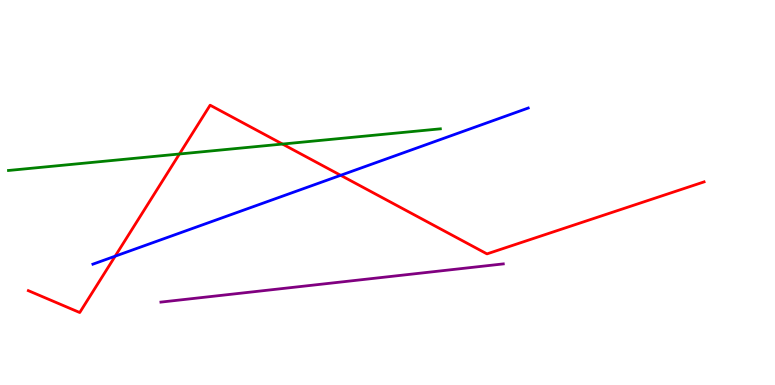[{'lines': ['blue', 'red'], 'intersections': [{'x': 1.49, 'y': 3.35}, {'x': 4.4, 'y': 5.45}]}, {'lines': ['green', 'red'], 'intersections': [{'x': 2.32, 'y': 6.0}, {'x': 3.64, 'y': 6.26}]}, {'lines': ['purple', 'red'], 'intersections': []}, {'lines': ['blue', 'green'], 'intersections': []}, {'lines': ['blue', 'purple'], 'intersections': []}, {'lines': ['green', 'purple'], 'intersections': []}]